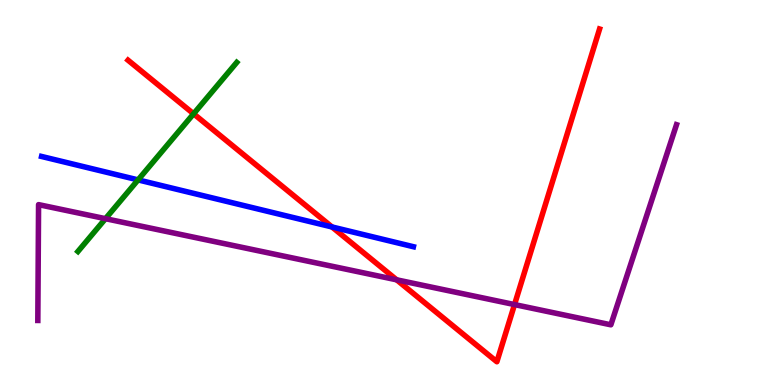[{'lines': ['blue', 'red'], 'intersections': [{'x': 4.28, 'y': 4.11}]}, {'lines': ['green', 'red'], 'intersections': [{'x': 2.5, 'y': 7.04}]}, {'lines': ['purple', 'red'], 'intersections': [{'x': 5.12, 'y': 2.73}, {'x': 6.64, 'y': 2.09}]}, {'lines': ['blue', 'green'], 'intersections': [{'x': 1.78, 'y': 5.33}]}, {'lines': ['blue', 'purple'], 'intersections': []}, {'lines': ['green', 'purple'], 'intersections': [{'x': 1.36, 'y': 4.32}]}]